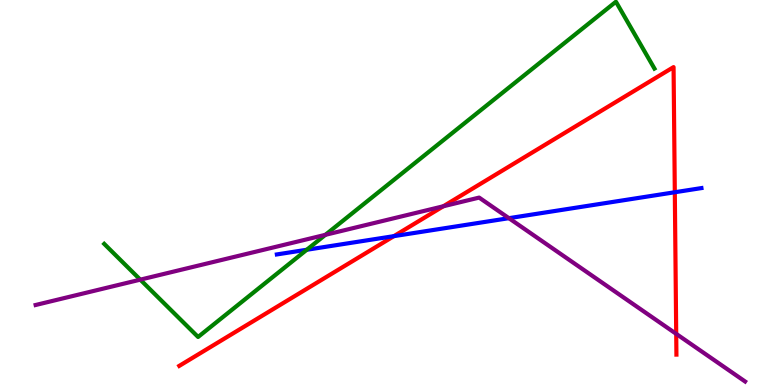[{'lines': ['blue', 'red'], 'intersections': [{'x': 5.08, 'y': 3.87}, {'x': 8.71, 'y': 5.01}]}, {'lines': ['green', 'red'], 'intersections': []}, {'lines': ['purple', 'red'], 'intersections': [{'x': 5.72, 'y': 4.64}, {'x': 8.73, 'y': 1.33}]}, {'lines': ['blue', 'green'], 'intersections': [{'x': 3.96, 'y': 3.51}]}, {'lines': ['blue', 'purple'], 'intersections': [{'x': 6.57, 'y': 4.33}]}, {'lines': ['green', 'purple'], 'intersections': [{'x': 1.81, 'y': 2.74}, {'x': 4.2, 'y': 3.9}]}]